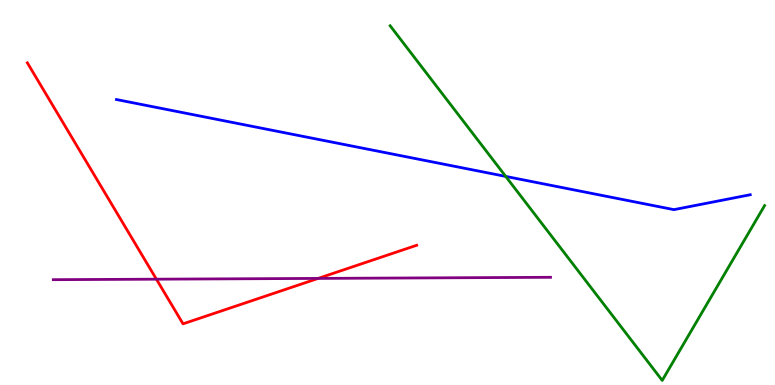[{'lines': ['blue', 'red'], 'intersections': []}, {'lines': ['green', 'red'], 'intersections': []}, {'lines': ['purple', 'red'], 'intersections': [{'x': 2.02, 'y': 2.75}, {'x': 4.1, 'y': 2.77}]}, {'lines': ['blue', 'green'], 'intersections': [{'x': 6.53, 'y': 5.42}]}, {'lines': ['blue', 'purple'], 'intersections': []}, {'lines': ['green', 'purple'], 'intersections': []}]